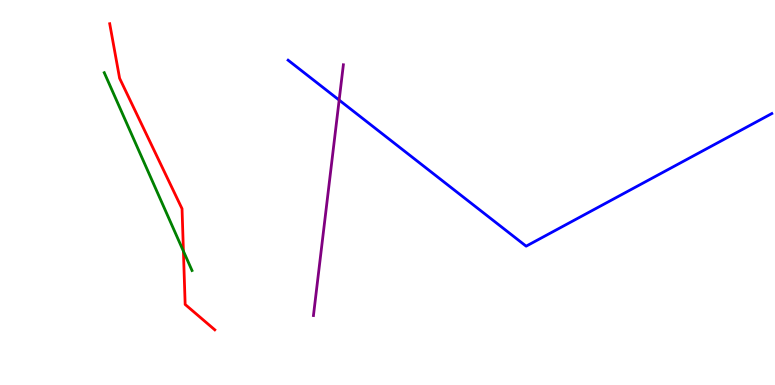[{'lines': ['blue', 'red'], 'intersections': []}, {'lines': ['green', 'red'], 'intersections': [{'x': 2.37, 'y': 3.48}]}, {'lines': ['purple', 'red'], 'intersections': []}, {'lines': ['blue', 'green'], 'intersections': []}, {'lines': ['blue', 'purple'], 'intersections': [{'x': 4.38, 'y': 7.4}]}, {'lines': ['green', 'purple'], 'intersections': []}]